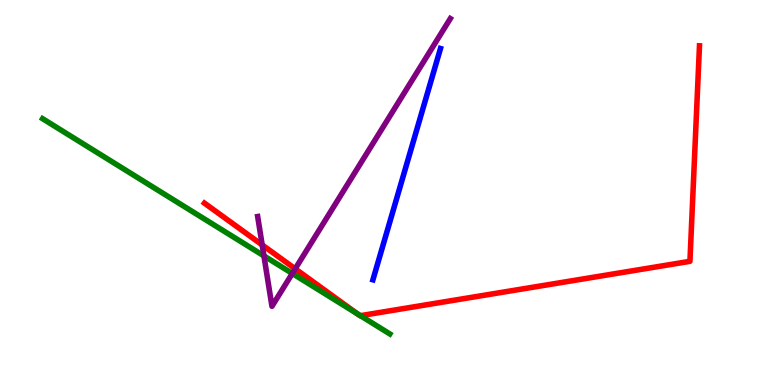[{'lines': ['blue', 'red'], 'intersections': []}, {'lines': ['green', 'red'], 'intersections': [{'x': 4.61, 'y': 1.85}, {'x': 4.65, 'y': 1.8}]}, {'lines': ['purple', 'red'], 'intersections': [{'x': 3.38, 'y': 3.64}, {'x': 3.81, 'y': 3.02}]}, {'lines': ['blue', 'green'], 'intersections': []}, {'lines': ['blue', 'purple'], 'intersections': []}, {'lines': ['green', 'purple'], 'intersections': [{'x': 3.41, 'y': 3.35}, {'x': 3.77, 'y': 2.9}]}]